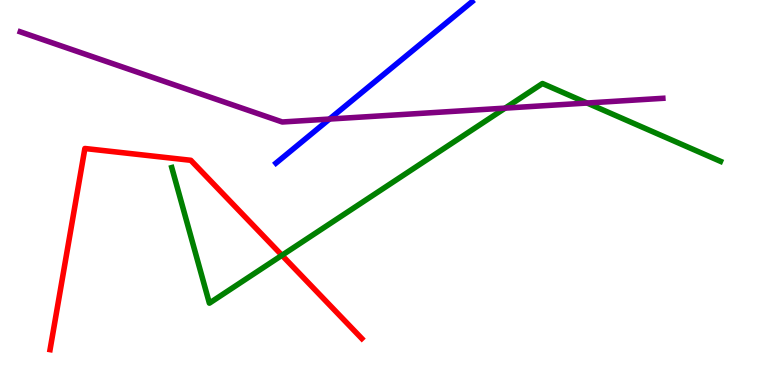[{'lines': ['blue', 'red'], 'intersections': []}, {'lines': ['green', 'red'], 'intersections': [{'x': 3.64, 'y': 3.37}]}, {'lines': ['purple', 'red'], 'intersections': []}, {'lines': ['blue', 'green'], 'intersections': []}, {'lines': ['blue', 'purple'], 'intersections': [{'x': 4.25, 'y': 6.91}]}, {'lines': ['green', 'purple'], 'intersections': [{'x': 6.52, 'y': 7.19}, {'x': 7.58, 'y': 7.32}]}]